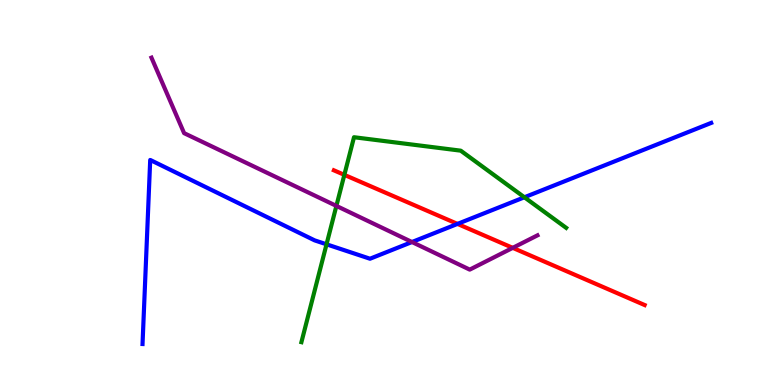[{'lines': ['blue', 'red'], 'intersections': [{'x': 5.9, 'y': 4.18}]}, {'lines': ['green', 'red'], 'intersections': [{'x': 4.44, 'y': 5.46}]}, {'lines': ['purple', 'red'], 'intersections': [{'x': 6.62, 'y': 3.56}]}, {'lines': ['blue', 'green'], 'intersections': [{'x': 4.21, 'y': 3.65}, {'x': 6.77, 'y': 4.88}]}, {'lines': ['blue', 'purple'], 'intersections': [{'x': 5.32, 'y': 3.71}]}, {'lines': ['green', 'purple'], 'intersections': [{'x': 4.34, 'y': 4.65}]}]